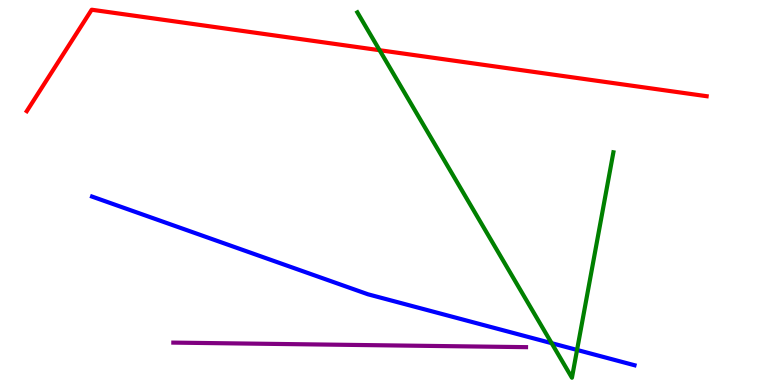[{'lines': ['blue', 'red'], 'intersections': []}, {'lines': ['green', 'red'], 'intersections': [{'x': 4.9, 'y': 8.7}]}, {'lines': ['purple', 'red'], 'intersections': []}, {'lines': ['blue', 'green'], 'intersections': [{'x': 7.12, 'y': 1.09}, {'x': 7.45, 'y': 0.911}]}, {'lines': ['blue', 'purple'], 'intersections': []}, {'lines': ['green', 'purple'], 'intersections': []}]